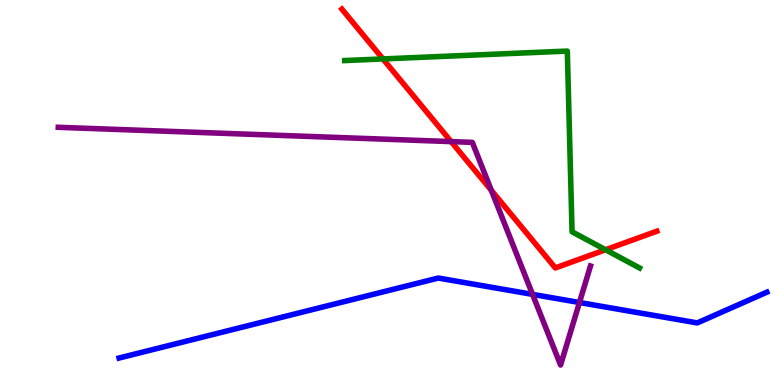[{'lines': ['blue', 'red'], 'intersections': []}, {'lines': ['green', 'red'], 'intersections': [{'x': 4.94, 'y': 8.47}, {'x': 7.81, 'y': 3.51}]}, {'lines': ['purple', 'red'], 'intersections': [{'x': 5.82, 'y': 6.32}, {'x': 6.34, 'y': 5.06}]}, {'lines': ['blue', 'green'], 'intersections': []}, {'lines': ['blue', 'purple'], 'intersections': [{'x': 6.87, 'y': 2.35}, {'x': 7.48, 'y': 2.14}]}, {'lines': ['green', 'purple'], 'intersections': []}]